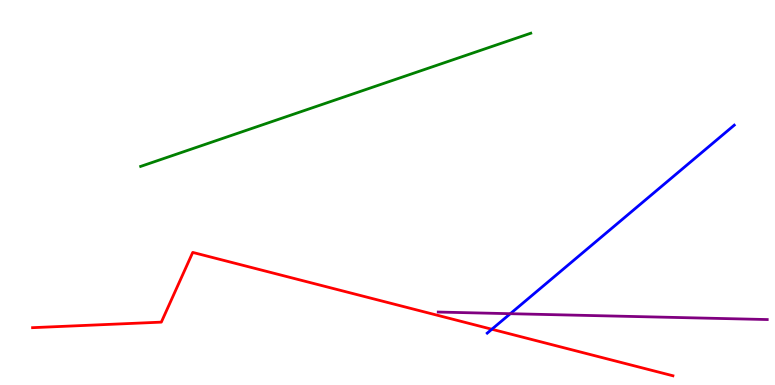[{'lines': ['blue', 'red'], 'intersections': [{'x': 6.35, 'y': 1.45}]}, {'lines': ['green', 'red'], 'intersections': []}, {'lines': ['purple', 'red'], 'intersections': []}, {'lines': ['blue', 'green'], 'intersections': []}, {'lines': ['blue', 'purple'], 'intersections': [{'x': 6.58, 'y': 1.85}]}, {'lines': ['green', 'purple'], 'intersections': []}]